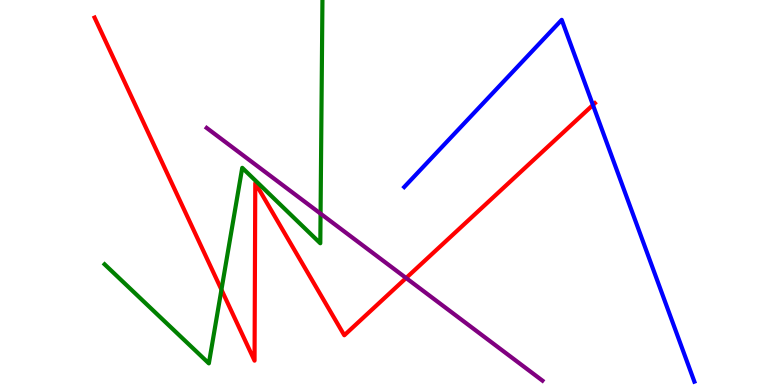[{'lines': ['blue', 'red'], 'intersections': [{'x': 7.65, 'y': 7.27}]}, {'lines': ['green', 'red'], 'intersections': [{'x': 2.86, 'y': 2.48}]}, {'lines': ['purple', 'red'], 'intersections': [{'x': 5.24, 'y': 2.78}]}, {'lines': ['blue', 'green'], 'intersections': []}, {'lines': ['blue', 'purple'], 'intersections': []}, {'lines': ['green', 'purple'], 'intersections': [{'x': 4.14, 'y': 4.45}]}]